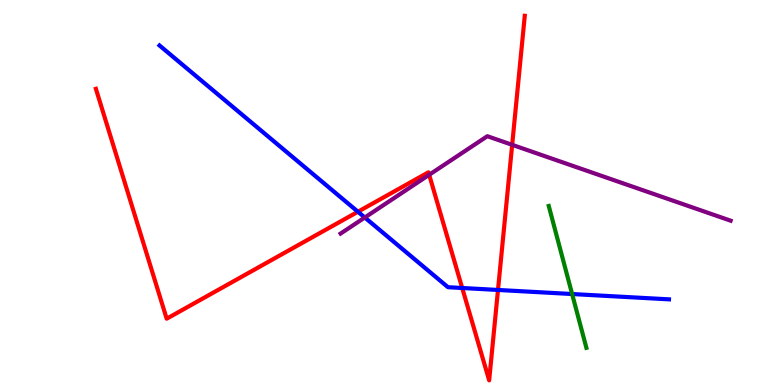[{'lines': ['blue', 'red'], 'intersections': [{'x': 4.62, 'y': 4.5}, {'x': 5.96, 'y': 2.52}, {'x': 6.43, 'y': 2.47}]}, {'lines': ['green', 'red'], 'intersections': []}, {'lines': ['purple', 'red'], 'intersections': [{'x': 5.54, 'y': 5.46}, {'x': 6.61, 'y': 6.24}]}, {'lines': ['blue', 'green'], 'intersections': [{'x': 7.38, 'y': 2.36}]}, {'lines': ['blue', 'purple'], 'intersections': [{'x': 4.71, 'y': 4.35}]}, {'lines': ['green', 'purple'], 'intersections': []}]